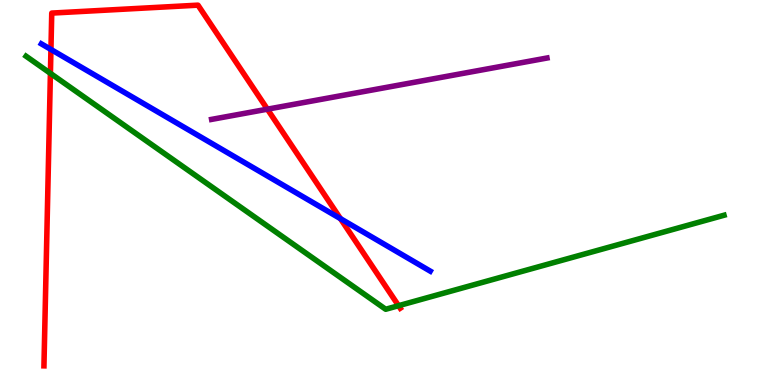[{'lines': ['blue', 'red'], 'intersections': [{'x': 0.657, 'y': 8.72}, {'x': 4.39, 'y': 4.32}]}, {'lines': ['green', 'red'], 'intersections': [{'x': 0.65, 'y': 8.09}, {'x': 5.14, 'y': 2.06}]}, {'lines': ['purple', 'red'], 'intersections': [{'x': 3.45, 'y': 7.16}]}, {'lines': ['blue', 'green'], 'intersections': []}, {'lines': ['blue', 'purple'], 'intersections': []}, {'lines': ['green', 'purple'], 'intersections': []}]